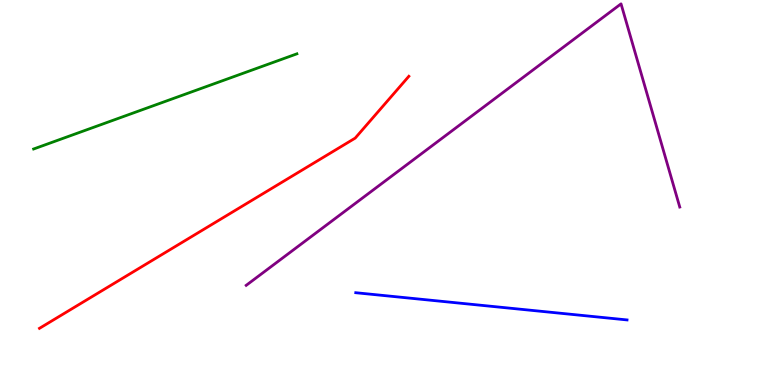[{'lines': ['blue', 'red'], 'intersections': []}, {'lines': ['green', 'red'], 'intersections': []}, {'lines': ['purple', 'red'], 'intersections': []}, {'lines': ['blue', 'green'], 'intersections': []}, {'lines': ['blue', 'purple'], 'intersections': []}, {'lines': ['green', 'purple'], 'intersections': []}]